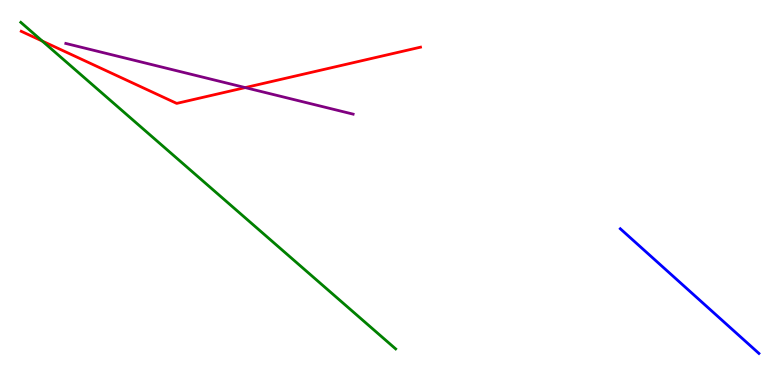[{'lines': ['blue', 'red'], 'intersections': []}, {'lines': ['green', 'red'], 'intersections': [{'x': 0.545, 'y': 8.93}]}, {'lines': ['purple', 'red'], 'intersections': [{'x': 3.16, 'y': 7.72}]}, {'lines': ['blue', 'green'], 'intersections': []}, {'lines': ['blue', 'purple'], 'intersections': []}, {'lines': ['green', 'purple'], 'intersections': []}]